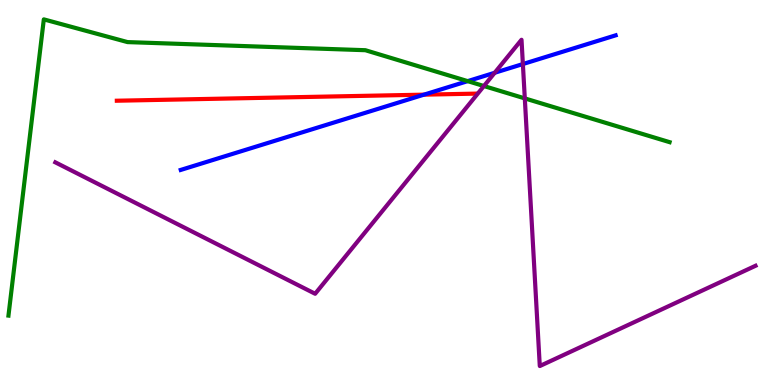[{'lines': ['blue', 'red'], 'intersections': [{'x': 5.47, 'y': 7.54}]}, {'lines': ['green', 'red'], 'intersections': []}, {'lines': ['purple', 'red'], 'intersections': []}, {'lines': ['blue', 'green'], 'intersections': [{'x': 6.03, 'y': 7.89}]}, {'lines': ['blue', 'purple'], 'intersections': [{'x': 6.38, 'y': 8.11}, {'x': 6.75, 'y': 8.34}]}, {'lines': ['green', 'purple'], 'intersections': [{'x': 6.24, 'y': 7.77}, {'x': 6.77, 'y': 7.44}]}]